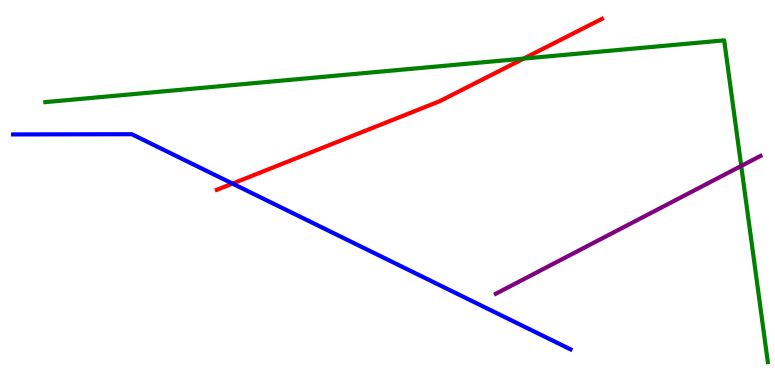[{'lines': ['blue', 'red'], 'intersections': [{'x': 3.0, 'y': 5.23}]}, {'lines': ['green', 'red'], 'intersections': [{'x': 6.76, 'y': 8.48}]}, {'lines': ['purple', 'red'], 'intersections': []}, {'lines': ['blue', 'green'], 'intersections': []}, {'lines': ['blue', 'purple'], 'intersections': []}, {'lines': ['green', 'purple'], 'intersections': [{'x': 9.56, 'y': 5.69}]}]